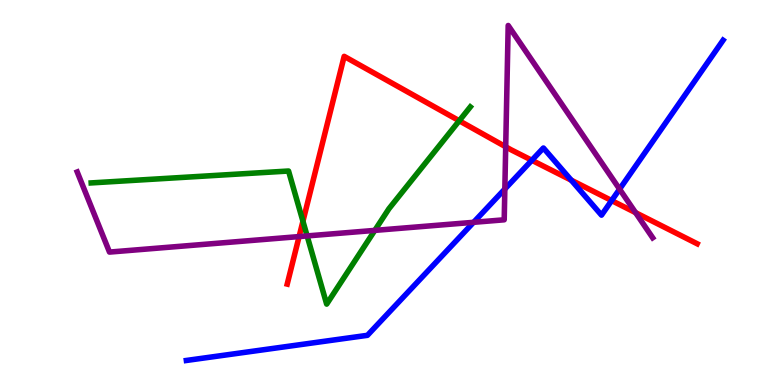[{'lines': ['blue', 'red'], 'intersections': [{'x': 6.86, 'y': 5.84}, {'x': 7.37, 'y': 5.32}, {'x': 7.89, 'y': 4.79}]}, {'lines': ['green', 'red'], 'intersections': [{'x': 3.91, 'y': 4.25}, {'x': 5.93, 'y': 6.86}]}, {'lines': ['purple', 'red'], 'intersections': [{'x': 3.86, 'y': 3.86}, {'x': 6.53, 'y': 6.19}, {'x': 8.2, 'y': 4.48}]}, {'lines': ['blue', 'green'], 'intersections': []}, {'lines': ['blue', 'purple'], 'intersections': [{'x': 6.11, 'y': 4.23}, {'x': 6.51, 'y': 5.09}, {'x': 7.99, 'y': 5.09}]}, {'lines': ['green', 'purple'], 'intersections': [{'x': 3.96, 'y': 3.87}, {'x': 4.84, 'y': 4.02}]}]